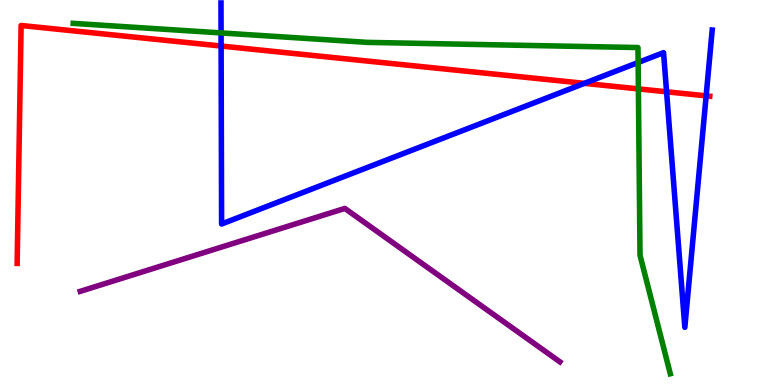[{'lines': ['blue', 'red'], 'intersections': [{'x': 2.85, 'y': 8.8}, {'x': 7.54, 'y': 7.84}, {'x': 8.6, 'y': 7.62}, {'x': 9.11, 'y': 7.51}]}, {'lines': ['green', 'red'], 'intersections': [{'x': 8.24, 'y': 7.69}]}, {'lines': ['purple', 'red'], 'intersections': []}, {'lines': ['blue', 'green'], 'intersections': [{'x': 2.85, 'y': 9.14}, {'x': 8.23, 'y': 8.38}]}, {'lines': ['blue', 'purple'], 'intersections': []}, {'lines': ['green', 'purple'], 'intersections': []}]